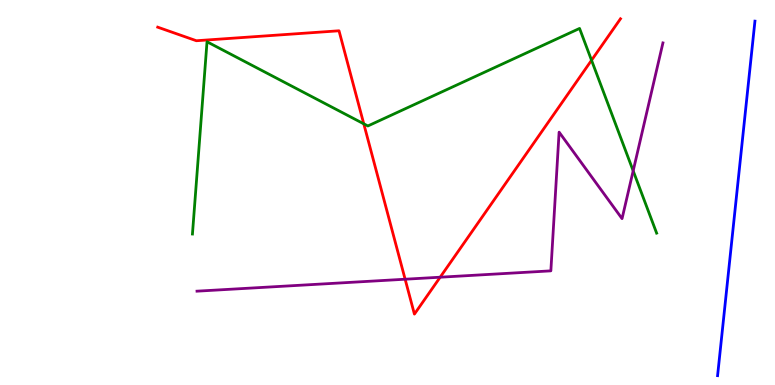[{'lines': ['blue', 'red'], 'intersections': []}, {'lines': ['green', 'red'], 'intersections': [{'x': 4.69, 'y': 6.78}, {'x': 7.63, 'y': 8.43}]}, {'lines': ['purple', 'red'], 'intersections': [{'x': 5.23, 'y': 2.75}, {'x': 5.68, 'y': 2.8}]}, {'lines': ['blue', 'green'], 'intersections': []}, {'lines': ['blue', 'purple'], 'intersections': []}, {'lines': ['green', 'purple'], 'intersections': [{'x': 8.17, 'y': 5.56}]}]